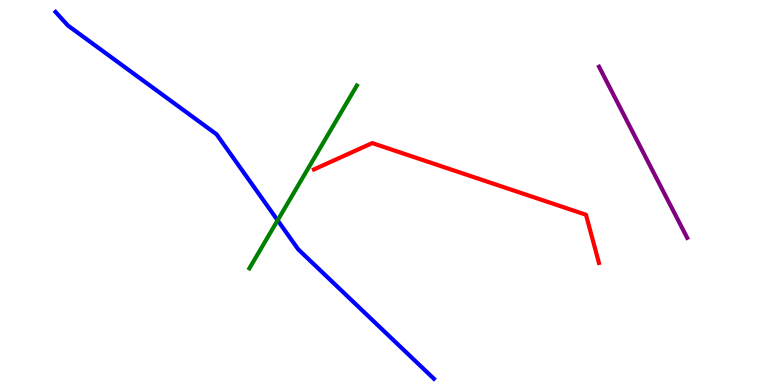[{'lines': ['blue', 'red'], 'intersections': []}, {'lines': ['green', 'red'], 'intersections': []}, {'lines': ['purple', 'red'], 'intersections': []}, {'lines': ['blue', 'green'], 'intersections': [{'x': 3.58, 'y': 4.28}]}, {'lines': ['blue', 'purple'], 'intersections': []}, {'lines': ['green', 'purple'], 'intersections': []}]